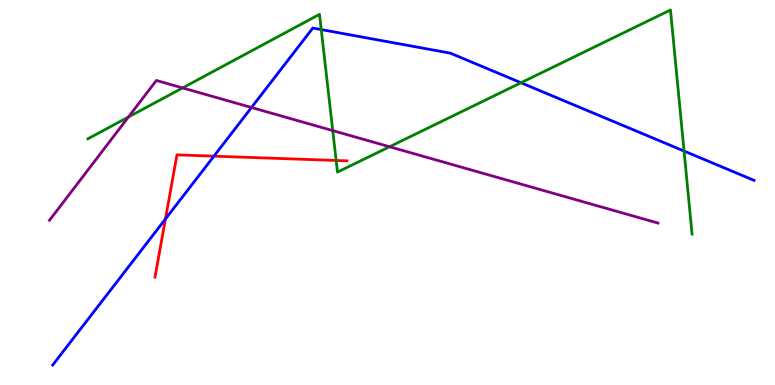[{'lines': ['blue', 'red'], 'intersections': [{'x': 2.13, 'y': 4.31}, {'x': 2.76, 'y': 5.94}]}, {'lines': ['green', 'red'], 'intersections': [{'x': 4.34, 'y': 5.83}]}, {'lines': ['purple', 'red'], 'intersections': []}, {'lines': ['blue', 'green'], 'intersections': [{'x': 4.15, 'y': 9.23}, {'x': 6.72, 'y': 7.85}, {'x': 8.83, 'y': 6.08}]}, {'lines': ['blue', 'purple'], 'intersections': [{'x': 3.25, 'y': 7.21}]}, {'lines': ['green', 'purple'], 'intersections': [{'x': 1.66, 'y': 6.96}, {'x': 2.36, 'y': 7.72}, {'x': 4.29, 'y': 6.61}, {'x': 5.03, 'y': 6.19}]}]